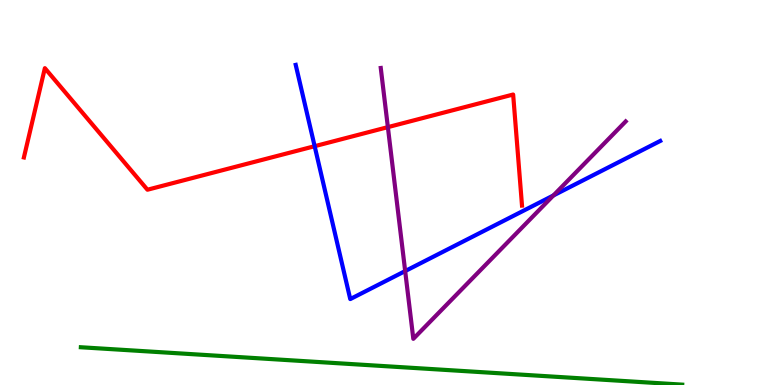[{'lines': ['blue', 'red'], 'intersections': [{'x': 4.06, 'y': 6.2}]}, {'lines': ['green', 'red'], 'intersections': []}, {'lines': ['purple', 'red'], 'intersections': [{'x': 5.0, 'y': 6.7}]}, {'lines': ['blue', 'green'], 'intersections': []}, {'lines': ['blue', 'purple'], 'intersections': [{'x': 5.23, 'y': 2.96}, {'x': 7.14, 'y': 4.92}]}, {'lines': ['green', 'purple'], 'intersections': []}]